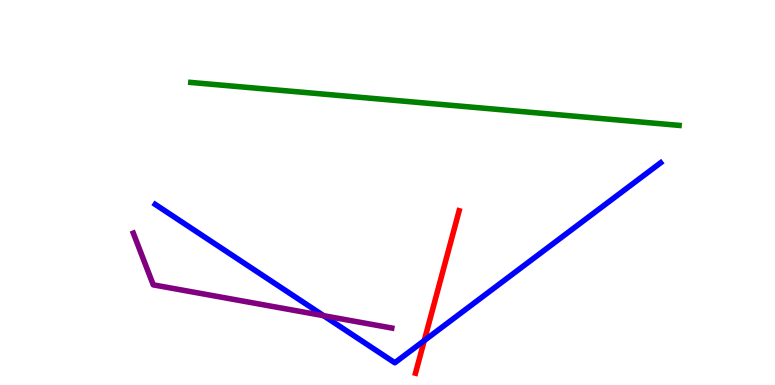[{'lines': ['blue', 'red'], 'intersections': [{'x': 5.47, 'y': 1.15}]}, {'lines': ['green', 'red'], 'intersections': []}, {'lines': ['purple', 'red'], 'intersections': []}, {'lines': ['blue', 'green'], 'intersections': []}, {'lines': ['blue', 'purple'], 'intersections': [{'x': 4.18, 'y': 1.8}]}, {'lines': ['green', 'purple'], 'intersections': []}]